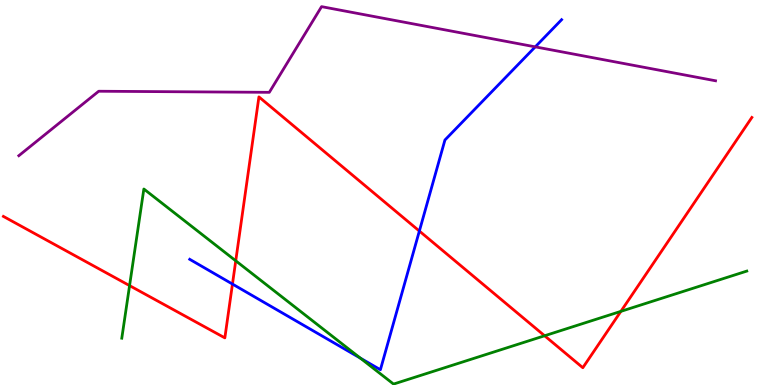[{'lines': ['blue', 'red'], 'intersections': [{'x': 3.0, 'y': 2.62}, {'x': 5.41, 'y': 4.0}]}, {'lines': ['green', 'red'], 'intersections': [{'x': 1.67, 'y': 2.58}, {'x': 3.04, 'y': 3.23}, {'x': 7.03, 'y': 1.28}, {'x': 8.01, 'y': 1.91}]}, {'lines': ['purple', 'red'], 'intersections': []}, {'lines': ['blue', 'green'], 'intersections': [{'x': 4.65, 'y': 0.699}]}, {'lines': ['blue', 'purple'], 'intersections': [{'x': 6.91, 'y': 8.78}]}, {'lines': ['green', 'purple'], 'intersections': []}]